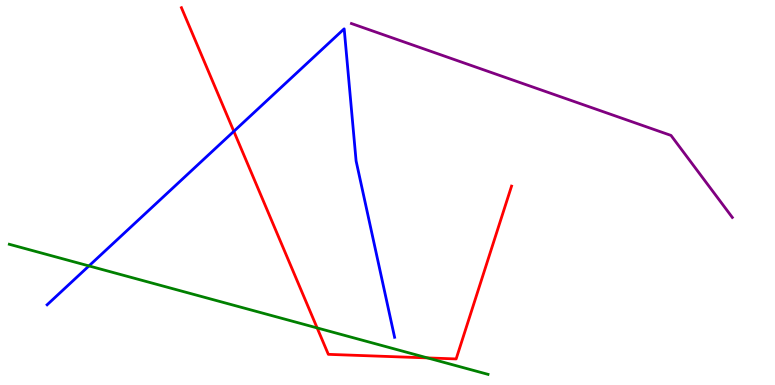[{'lines': ['blue', 'red'], 'intersections': [{'x': 3.02, 'y': 6.59}]}, {'lines': ['green', 'red'], 'intersections': [{'x': 4.09, 'y': 1.48}, {'x': 5.52, 'y': 0.704}]}, {'lines': ['purple', 'red'], 'intersections': []}, {'lines': ['blue', 'green'], 'intersections': [{'x': 1.15, 'y': 3.09}]}, {'lines': ['blue', 'purple'], 'intersections': []}, {'lines': ['green', 'purple'], 'intersections': []}]